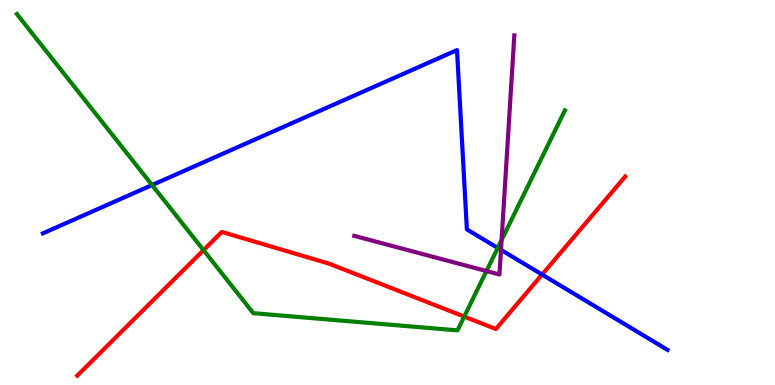[{'lines': ['blue', 'red'], 'intersections': [{'x': 6.99, 'y': 2.87}]}, {'lines': ['green', 'red'], 'intersections': [{'x': 2.63, 'y': 3.5}, {'x': 5.99, 'y': 1.78}]}, {'lines': ['purple', 'red'], 'intersections': []}, {'lines': ['blue', 'green'], 'intersections': [{'x': 1.96, 'y': 5.19}, {'x': 6.42, 'y': 3.56}]}, {'lines': ['blue', 'purple'], 'intersections': [{'x': 6.46, 'y': 3.51}]}, {'lines': ['green', 'purple'], 'intersections': [{'x': 6.28, 'y': 2.96}, {'x': 6.47, 'y': 3.77}]}]